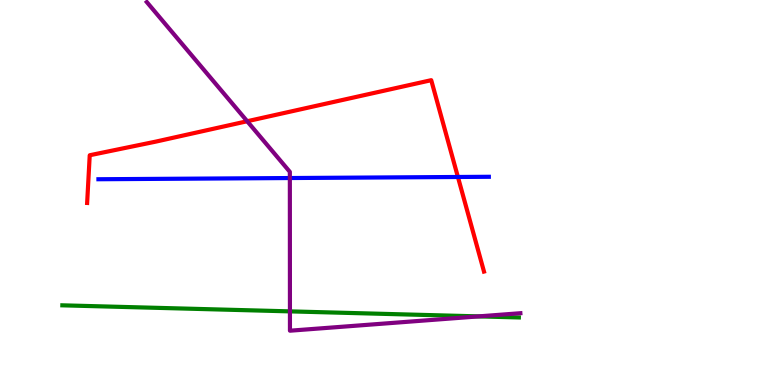[{'lines': ['blue', 'red'], 'intersections': [{'x': 5.91, 'y': 5.4}]}, {'lines': ['green', 'red'], 'intersections': []}, {'lines': ['purple', 'red'], 'intersections': [{'x': 3.19, 'y': 6.85}]}, {'lines': ['blue', 'green'], 'intersections': []}, {'lines': ['blue', 'purple'], 'intersections': [{'x': 3.74, 'y': 5.38}]}, {'lines': ['green', 'purple'], 'intersections': [{'x': 3.74, 'y': 1.91}, {'x': 6.18, 'y': 1.78}]}]